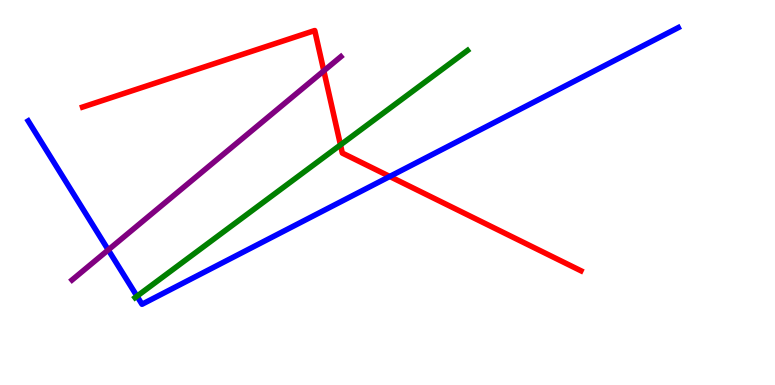[{'lines': ['blue', 'red'], 'intersections': [{'x': 5.03, 'y': 5.42}]}, {'lines': ['green', 'red'], 'intersections': [{'x': 4.39, 'y': 6.24}]}, {'lines': ['purple', 'red'], 'intersections': [{'x': 4.18, 'y': 8.16}]}, {'lines': ['blue', 'green'], 'intersections': [{'x': 1.77, 'y': 2.31}]}, {'lines': ['blue', 'purple'], 'intersections': [{'x': 1.4, 'y': 3.51}]}, {'lines': ['green', 'purple'], 'intersections': []}]